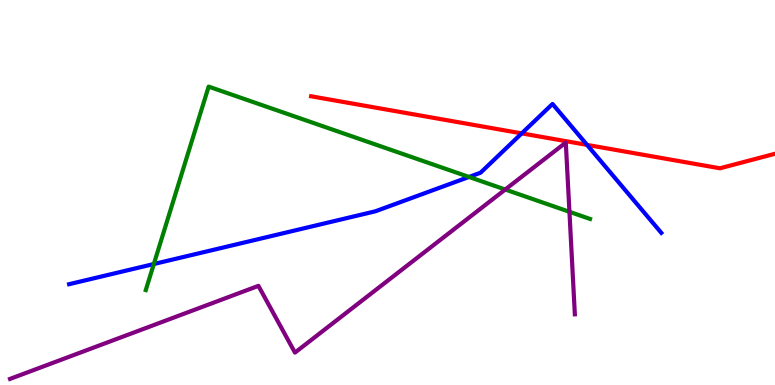[{'lines': ['blue', 'red'], 'intersections': [{'x': 6.73, 'y': 6.54}, {'x': 7.58, 'y': 6.24}]}, {'lines': ['green', 'red'], 'intersections': []}, {'lines': ['purple', 'red'], 'intersections': []}, {'lines': ['blue', 'green'], 'intersections': [{'x': 1.98, 'y': 3.14}, {'x': 6.05, 'y': 5.4}]}, {'lines': ['blue', 'purple'], 'intersections': []}, {'lines': ['green', 'purple'], 'intersections': [{'x': 6.52, 'y': 5.08}, {'x': 7.35, 'y': 4.5}]}]